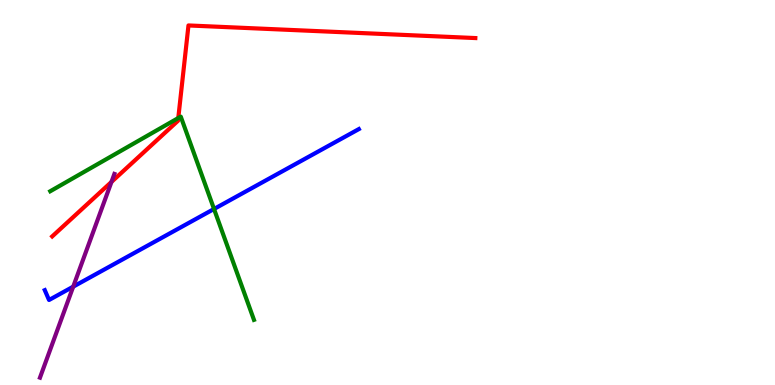[{'lines': ['blue', 'red'], 'intersections': []}, {'lines': ['green', 'red'], 'intersections': [{'x': 2.3, 'y': 6.93}]}, {'lines': ['purple', 'red'], 'intersections': [{'x': 1.44, 'y': 5.27}]}, {'lines': ['blue', 'green'], 'intersections': [{'x': 2.76, 'y': 4.57}]}, {'lines': ['blue', 'purple'], 'intersections': [{'x': 0.945, 'y': 2.55}]}, {'lines': ['green', 'purple'], 'intersections': []}]